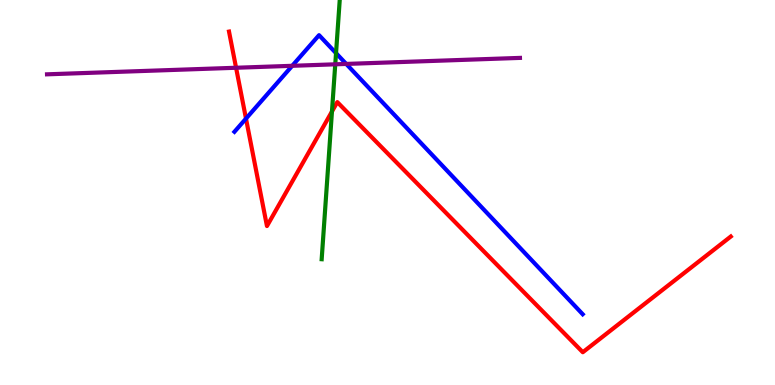[{'lines': ['blue', 'red'], 'intersections': [{'x': 3.17, 'y': 6.92}]}, {'lines': ['green', 'red'], 'intersections': [{'x': 4.28, 'y': 7.1}]}, {'lines': ['purple', 'red'], 'intersections': [{'x': 3.05, 'y': 8.24}]}, {'lines': ['blue', 'green'], 'intersections': [{'x': 4.34, 'y': 8.62}]}, {'lines': ['blue', 'purple'], 'intersections': [{'x': 3.77, 'y': 8.29}, {'x': 4.47, 'y': 8.34}]}, {'lines': ['green', 'purple'], 'intersections': [{'x': 4.33, 'y': 8.33}]}]